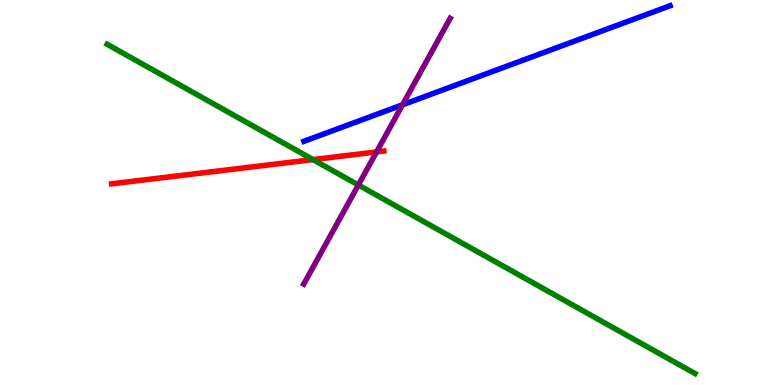[{'lines': ['blue', 'red'], 'intersections': []}, {'lines': ['green', 'red'], 'intersections': [{'x': 4.04, 'y': 5.85}]}, {'lines': ['purple', 'red'], 'intersections': [{'x': 4.86, 'y': 6.05}]}, {'lines': ['blue', 'green'], 'intersections': []}, {'lines': ['blue', 'purple'], 'intersections': [{'x': 5.19, 'y': 7.28}]}, {'lines': ['green', 'purple'], 'intersections': [{'x': 4.62, 'y': 5.2}]}]